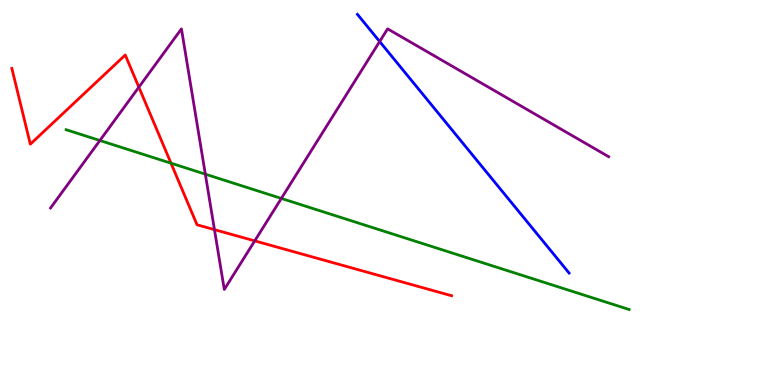[{'lines': ['blue', 'red'], 'intersections': []}, {'lines': ['green', 'red'], 'intersections': [{'x': 2.21, 'y': 5.76}]}, {'lines': ['purple', 'red'], 'intersections': [{'x': 1.79, 'y': 7.74}, {'x': 2.77, 'y': 4.04}, {'x': 3.29, 'y': 3.74}]}, {'lines': ['blue', 'green'], 'intersections': []}, {'lines': ['blue', 'purple'], 'intersections': [{'x': 4.9, 'y': 8.92}]}, {'lines': ['green', 'purple'], 'intersections': [{'x': 1.29, 'y': 6.35}, {'x': 2.65, 'y': 5.48}, {'x': 3.63, 'y': 4.85}]}]